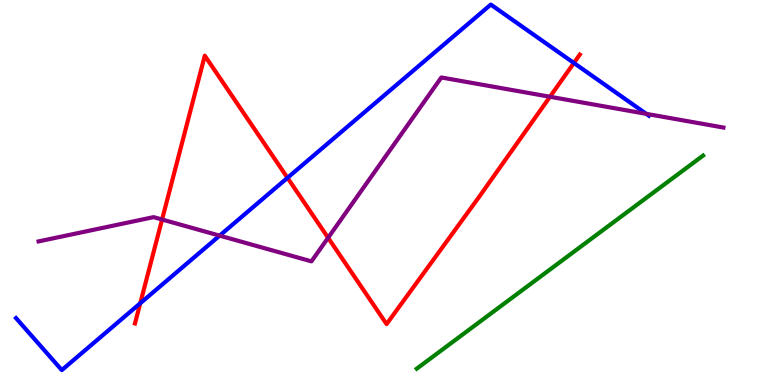[{'lines': ['blue', 'red'], 'intersections': [{'x': 1.81, 'y': 2.12}, {'x': 3.71, 'y': 5.38}, {'x': 7.41, 'y': 8.36}]}, {'lines': ['green', 'red'], 'intersections': []}, {'lines': ['purple', 'red'], 'intersections': [{'x': 2.09, 'y': 4.3}, {'x': 4.23, 'y': 3.82}, {'x': 7.1, 'y': 7.49}]}, {'lines': ['blue', 'green'], 'intersections': []}, {'lines': ['blue', 'purple'], 'intersections': [{'x': 2.83, 'y': 3.88}, {'x': 8.34, 'y': 7.04}]}, {'lines': ['green', 'purple'], 'intersections': []}]